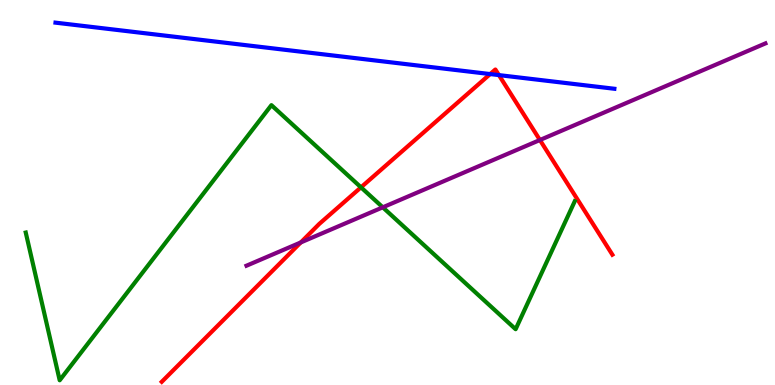[{'lines': ['blue', 'red'], 'intersections': [{'x': 6.32, 'y': 8.08}, {'x': 6.44, 'y': 8.05}]}, {'lines': ['green', 'red'], 'intersections': [{'x': 4.66, 'y': 5.13}]}, {'lines': ['purple', 'red'], 'intersections': [{'x': 3.88, 'y': 3.7}, {'x': 6.97, 'y': 6.36}]}, {'lines': ['blue', 'green'], 'intersections': []}, {'lines': ['blue', 'purple'], 'intersections': []}, {'lines': ['green', 'purple'], 'intersections': [{'x': 4.94, 'y': 4.62}]}]